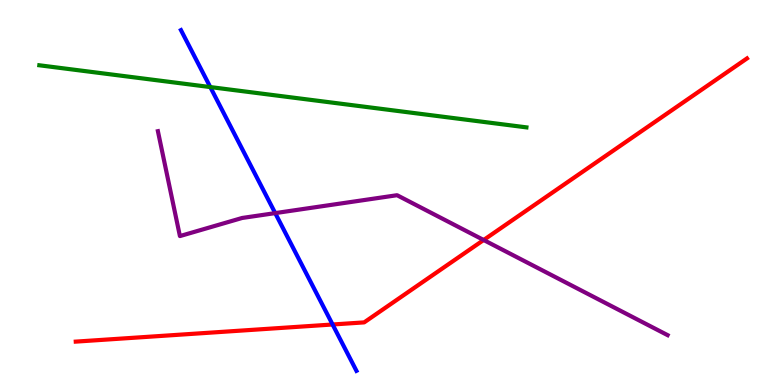[{'lines': ['blue', 'red'], 'intersections': [{'x': 4.29, 'y': 1.57}]}, {'lines': ['green', 'red'], 'intersections': []}, {'lines': ['purple', 'red'], 'intersections': [{'x': 6.24, 'y': 3.77}]}, {'lines': ['blue', 'green'], 'intersections': [{'x': 2.71, 'y': 7.74}]}, {'lines': ['blue', 'purple'], 'intersections': [{'x': 3.55, 'y': 4.46}]}, {'lines': ['green', 'purple'], 'intersections': []}]